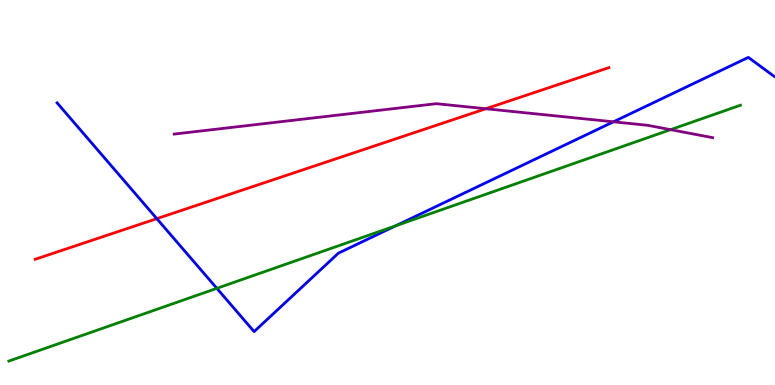[{'lines': ['blue', 'red'], 'intersections': [{'x': 2.02, 'y': 4.32}]}, {'lines': ['green', 'red'], 'intersections': []}, {'lines': ['purple', 'red'], 'intersections': [{'x': 6.27, 'y': 7.18}]}, {'lines': ['blue', 'green'], 'intersections': [{'x': 2.8, 'y': 2.51}, {'x': 5.11, 'y': 4.14}]}, {'lines': ['blue', 'purple'], 'intersections': [{'x': 7.92, 'y': 6.84}]}, {'lines': ['green', 'purple'], 'intersections': [{'x': 8.65, 'y': 6.63}]}]